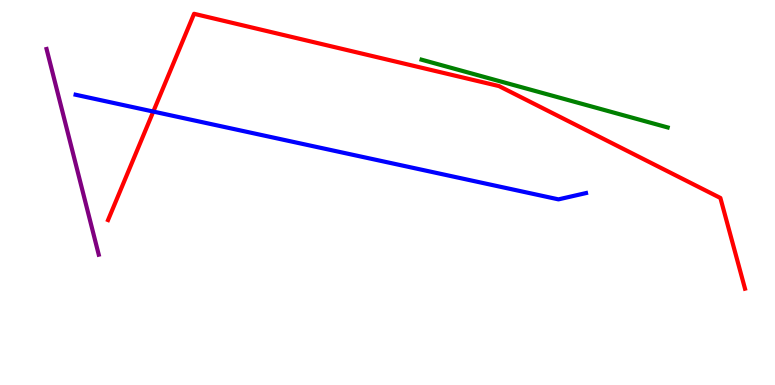[{'lines': ['blue', 'red'], 'intersections': [{'x': 1.98, 'y': 7.1}]}, {'lines': ['green', 'red'], 'intersections': []}, {'lines': ['purple', 'red'], 'intersections': []}, {'lines': ['blue', 'green'], 'intersections': []}, {'lines': ['blue', 'purple'], 'intersections': []}, {'lines': ['green', 'purple'], 'intersections': []}]